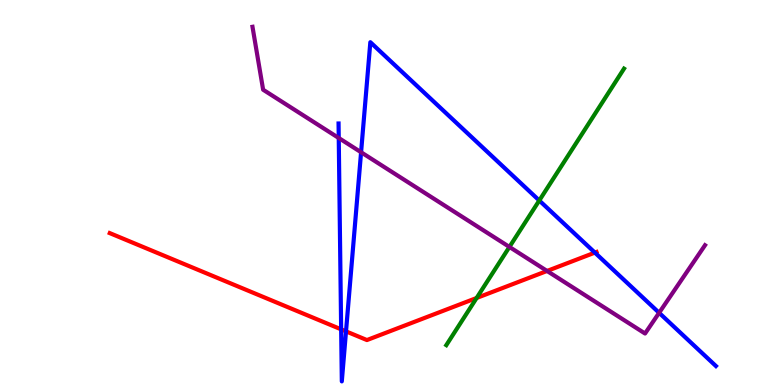[{'lines': ['blue', 'red'], 'intersections': [{'x': 4.4, 'y': 1.45}, {'x': 4.46, 'y': 1.39}, {'x': 7.68, 'y': 3.44}]}, {'lines': ['green', 'red'], 'intersections': [{'x': 6.15, 'y': 2.26}]}, {'lines': ['purple', 'red'], 'intersections': [{'x': 7.06, 'y': 2.96}]}, {'lines': ['blue', 'green'], 'intersections': [{'x': 6.96, 'y': 4.79}]}, {'lines': ['blue', 'purple'], 'intersections': [{'x': 4.37, 'y': 6.42}, {'x': 4.66, 'y': 6.05}, {'x': 8.5, 'y': 1.88}]}, {'lines': ['green', 'purple'], 'intersections': [{'x': 6.57, 'y': 3.59}]}]